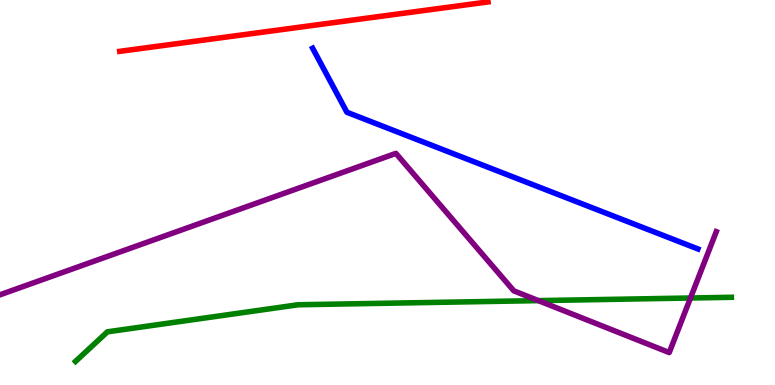[{'lines': ['blue', 'red'], 'intersections': []}, {'lines': ['green', 'red'], 'intersections': []}, {'lines': ['purple', 'red'], 'intersections': []}, {'lines': ['blue', 'green'], 'intersections': []}, {'lines': ['blue', 'purple'], 'intersections': []}, {'lines': ['green', 'purple'], 'intersections': [{'x': 6.95, 'y': 2.19}, {'x': 8.91, 'y': 2.26}]}]